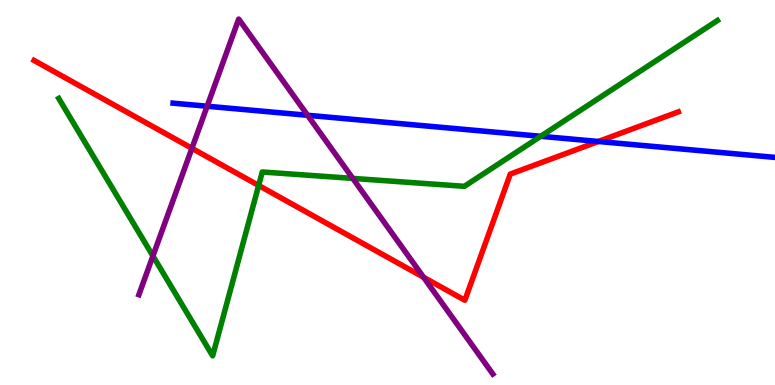[{'lines': ['blue', 'red'], 'intersections': [{'x': 7.72, 'y': 6.33}]}, {'lines': ['green', 'red'], 'intersections': [{'x': 3.34, 'y': 5.18}]}, {'lines': ['purple', 'red'], 'intersections': [{'x': 2.48, 'y': 6.15}, {'x': 5.47, 'y': 2.8}]}, {'lines': ['blue', 'green'], 'intersections': [{'x': 6.98, 'y': 6.46}]}, {'lines': ['blue', 'purple'], 'intersections': [{'x': 2.67, 'y': 7.24}, {'x': 3.97, 'y': 7.01}]}, {'lines': ['green', 'purple'], 'intersections': [{'x': 1.97, 'y': 3.35}, {'x': 4.55, 'y': 5.37}]}]